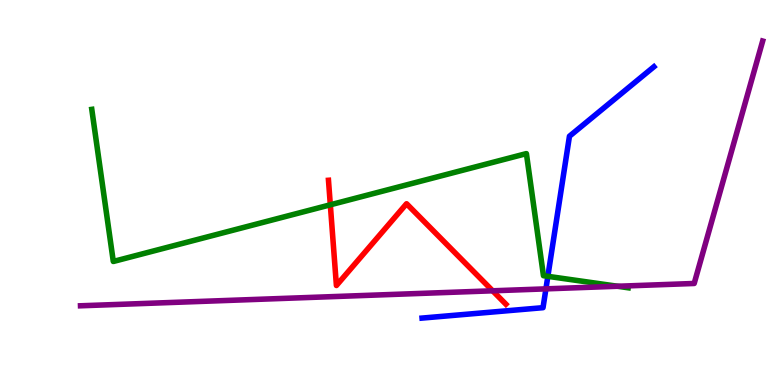[{'lines': ['blue', 'red'], 'intersections': []}, {'lines': ['green', 'red'], 'intersections': [{'x': 4.26, 'y': 4.68}]}, {'lines': ['purple', 'red'], 'intersections': [{'x': 6.36, 'y': 2.45}]}, {'lines': ['blue', 'green'], 'intersections': [{'x': 7.07, 'y': 2.82}]}, {'lines': ['blue', 'purple'], 'intersections': [{'x': 7.04, 'y': 2.5}]}, {'lines': ['green', 'purple'], 'intersections': [{'x': 7.97, 'y': 2.56}]}]